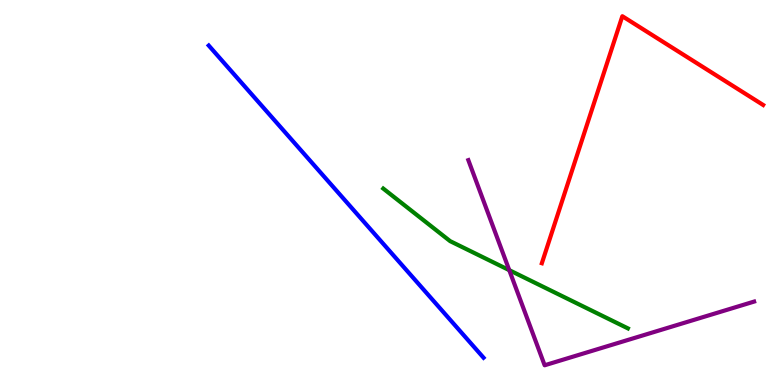[{'lines': ['blue', 'red'], 'intersections': []}, {'lines': ['green', 'red'], 'intersections': []}, {'lines': ['purple', 'red'], 'intersections': []}, {'lines': ['blue', 'green'], 'intersections': []}, {'lines': ['blue', 'purple'], 'intersections': []}, {'lines': ['green', 'purple'], 'intersections': [{'x': 6.57, 'y': 2.98}]}]